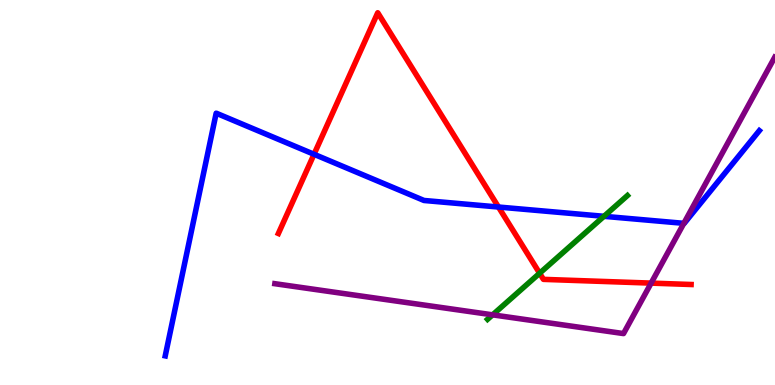[{'lines': ['blue', 'red'], 'intersections': [{'x': 4.05, 'y': 5.99}, {'x': 6.43, 'y': 4.62}]}, {'lines': ['green', 'red'], 'intersections': [{'x': 6.96, 'y': 2.9}]}, {'lines': ['purple', 'red'], 'intersections': [{'x': 8.4, 'y': 2.65}]}, {'lines': ['blue', 'green'], 'intersections': [{'x': 7.79, 'y': 4.38}]}, {'lines': ['blue', 'purple'], 'intersections': [{'x': 8.82, 'y': 4.2}]}, {'lines': ['green', 'purple'], 'intersections': [{'x': 6.36, 'y': 1.82}]}]